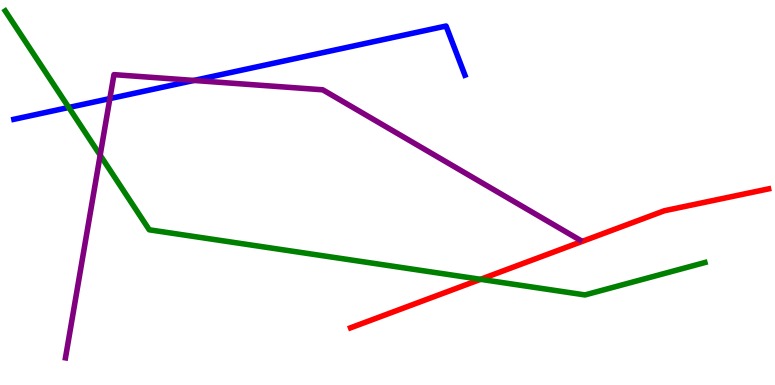[{'lines': ['blue', 'red'], 'intersections': []}, {'lines': ['green', 'red'], 'intersections': [{'x': 6.2, 'y': 2.74}]}, {'lines': ['purple', 'red'], 'intersections': []}, {'lines': ['blue', 'green'], 'intersections': [{'x': 0.887, 'y': 7.21}]}, {'lines': ['blue', 'purple'], 'intersections': [{'x': 1.42, 'y': 7.44}, {'x': 2.5, 'y': 7.91}]}, {'lines': ['green', 'purple'], 'intersections': [{'x': 1.29, 'y': 5.97}]}]